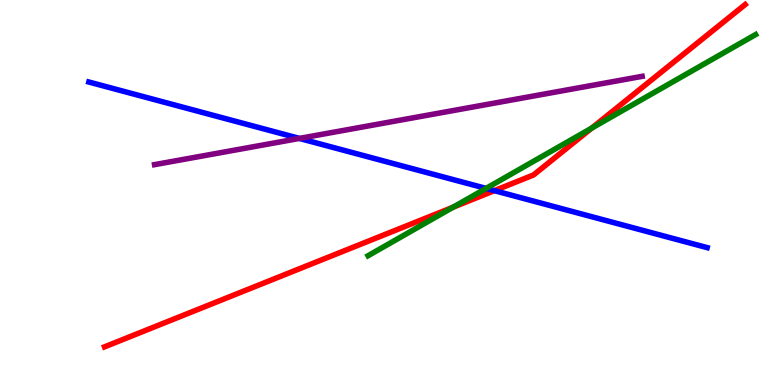[{'lines': ['blue', 'red'], 'intersections': [{'x': 6.38, 'y': 5.05}]}, {'lines': ['green', 'red'], 'intersections': [{'x': 5.85, 'y': 4.62}, {'x': 7.64, 'y': 6.67}]}, {'lines': ['purple', 'red'], 'intersections': []}, {'lines': ['blue', 'green'], 'intersections': [{'x': 6.27, 'y': 5.11}]}, {'lines': ['blue', 'purple'], 'intersections': [{'x': 3.86, 'y': 6.4}]}, {'lines': ['green', 'purple'], 'intersections': []}]